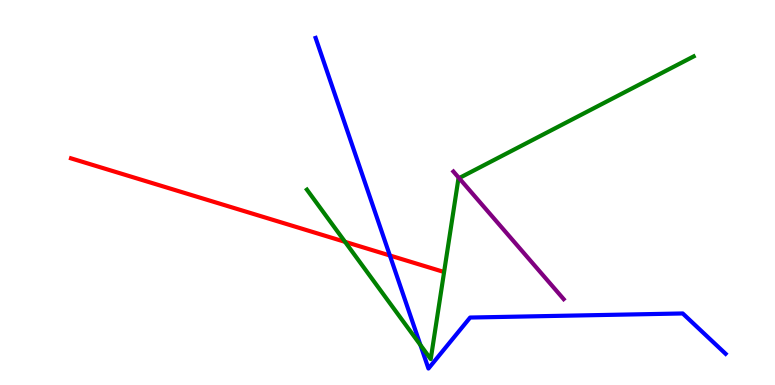[{'lines': ['blue', 'red'], 'intersections': [{'x': 5.03, 'y': 3.36}]}, {'lines': ['green', 'red'], 'intersections': [{'x': 4.45, 'y': 3.72}]}, {'lines': ['purple', 'red'], 'intersections': []}, {'lines': ['blue', 'green'], 'intersections': [{'x': 5.42, 'y': 1.04}]}, {'lines': ['blue', 'purple'], 'intersections': []}, {'lines': ['green', 'purple'], 'intersections': [{'x': 5.92, 'y': 5.37}]}]